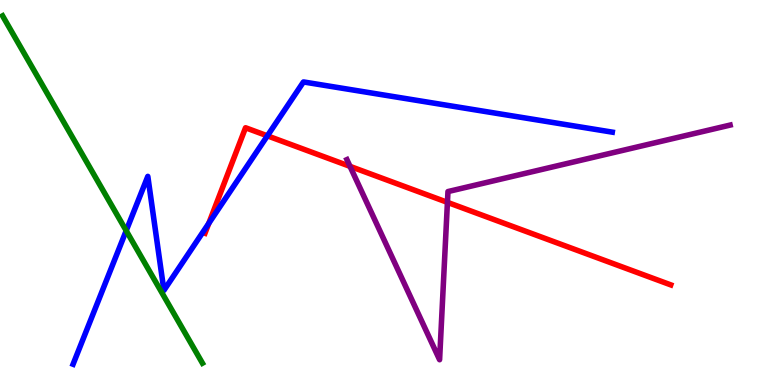[{'lines': ['blue', 'red'], 'intersections': [{'x': 2.69, 'y': 4.2}, {'x': 3.45, 'y': 6.47}]}, {'lines': ['green', 'red'], 'intersections': []}, {'lines': ['purple', 'red'], 'intersections': [{'x': 4.52, 'y': 5.68}, {'x': 5.77, 'y': 4.74}]}, {'lines': ['blue', 'green'], 'intersections': [{'x': 1.63, 'y': 4.01}]}, {'lines': ['blue', 'purple'], 'intersections': []}, {'lines': ['green', 'purple'], 'intersections': []}]